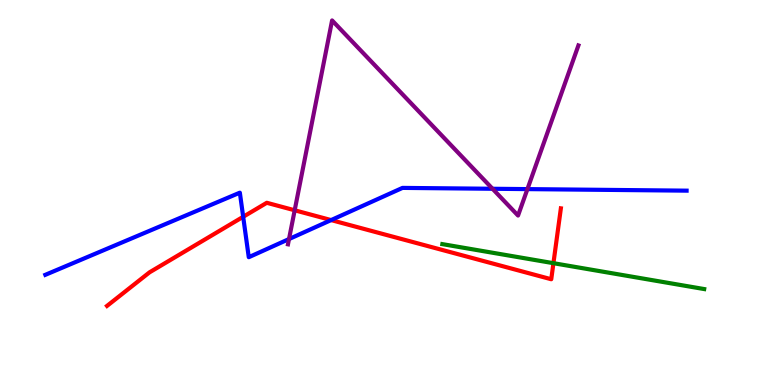[{'lines': ['blue', 'red'], 'intersections': [{'x': 3.14, 'y': 4.37}, {'x': 4.27, 'y': 4.28}]}, {'lines': ['green', 'red'], 'intersections': [{'x': 7.14, 'y': 3.16}]}, {'lines': ['purple', 'red'], 'intersections': [{'x': 3.8, 'y': 4.54}]}, {'lines': ['blue', 'green'], 'intersections': []}, {'lines': ['blue', 'purple'], 'intersections': [{'x': 3.73, 'y': 3.79}, {'x': 6.36, 'y': 5.1}, {'x': 6.81, 'y': 5.09}]}, {'lines': ['green', 'purple'], 'intersections': []}]